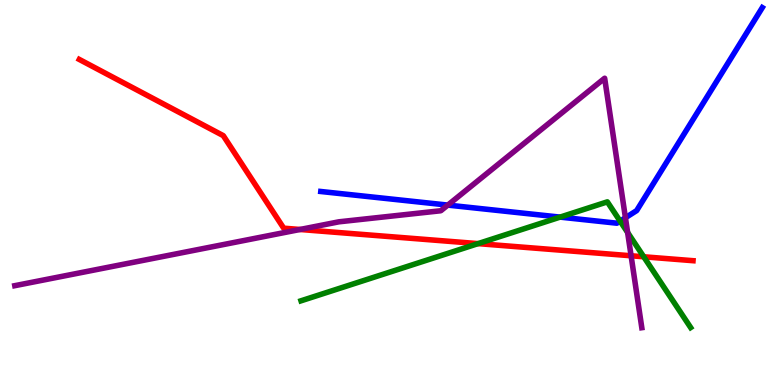[{'lines': ['blue', 'red'], 'intersections': []}, {'lines': ['green', 'red'], 'intersections': [{'x': 6.17, 'y': 3.67}, {'x': 8.31, 'y': 3.33}]}, {'lines': ['purple', 'red'], 'intersections': [{'x': 3.87, 'y': 4.04}, {'x': 8.14, 'y': 3.36}]}, {'lines': ['blue', 'green'], 'intersections': [{'x': 7.23, 'y': 4.36}, {'x': 8.0, 'y': 4.26}]}, {'lines': ['blue', 'purple'], 'intersections': [{'x': 5.78, 'y': 4.67}, {'x': 8.07, 'y': 4.34}]}, {'lines': ['green', 'purple'], 'intersections': [{'x': 8.1, 'y': 3.96}]}]